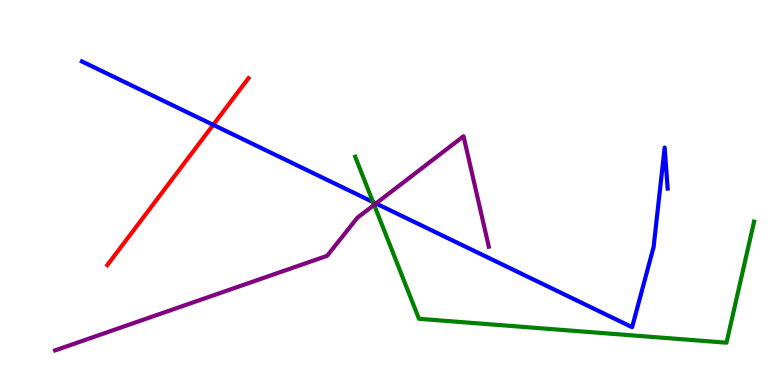[{'lines': ['blue', 'red'], 'intersections': [{'x': 2.75, 'y': 6.76}]}, {'lines': ['green', 'red'], 'intersections': []}, {'lines': ['purple', 'red'], 'intersections': []}, {'lines': ['blue', 'green'], 'intersections': [{'x': 4.81, 'y': 4.75}]}, {'lines': ['blue', 'purple'], 'intersections': [{'x': 4.85, 'y': 4.72}]}, {'lines': ['green', 'purple'], 'intersections': [{'x': 4.83, 'y': 4.68}]}]